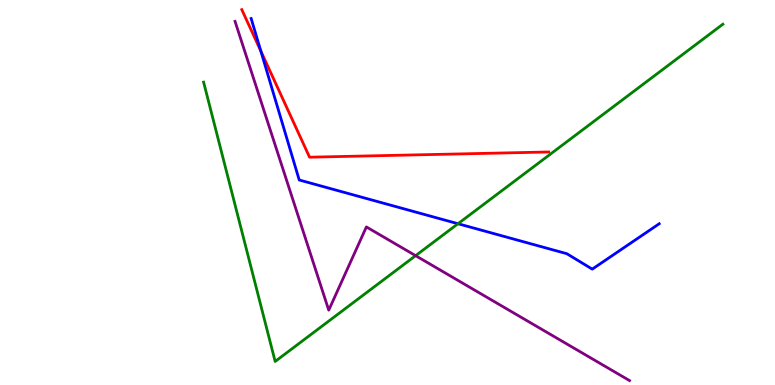[{'lines': ['blue', 'red'], 'intersections': [{'x': 3.37, 'y': 8.67}]}, {'lines': ['green', 'red'], 'intersections': []}, {'lines': ['purple', 'red'], 'intersections': []}, {'lines': ['blue', 'green'], 'intersections': [{'x': 5.91, 'y': 4.19}]}, {'lines': ['blue', 'purple'], 'intersections': []}, {'lines': ['green', 'purple'], 'intersections': [{'x': 5.36, 'y': 3.36}]}]